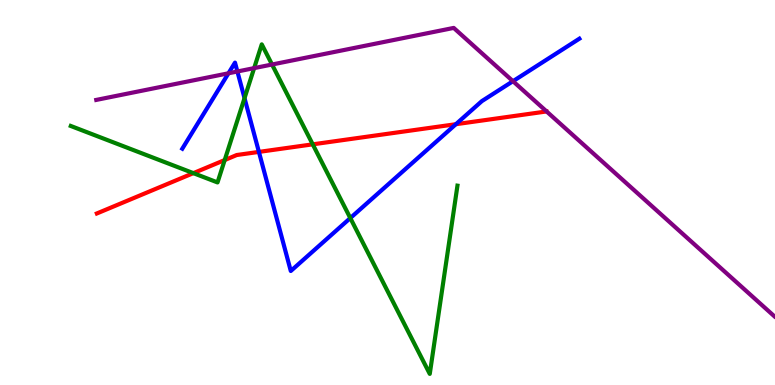[{'lines': ['blue', 'red'], 'intersections': [{'x': 3.34, 'y': 6.05}, {'x': 5.88, 'y': 6.77}]}, {'lines': ['green', 'red'], 'intersections': [{'x': 2.5, 'y': 5.5}, {'x': 2.9, 'y': 5.84}, {'x': 4.04, 'y': 6.25}]}, {'lines': ['purple', 'red'], 'intersections': []}, {'lines': ['blue', 'green'], 'intersections': [{'x': 3.16, 'y': 7.45}, {'x': 4.52, 'y': 4.34}]}, {'lines': ['blue', 'purple'], 'intersections': [{'x': 2.95, 'y': 8.1}, {'x': 3.06, 'y': 8.14}, {'x': 6.62, 'y': 7.89}]}, {'lines': ['green', 'purple'], 'intersections': [{'x': 3.28, 'y': 8.23}, {'x': 3.51, 'y': 8.32}]}]